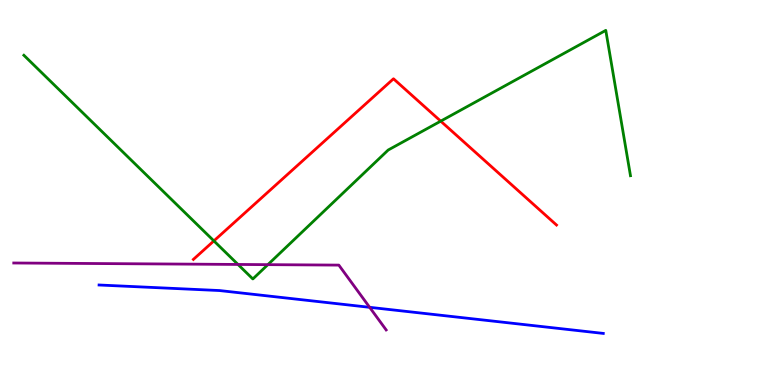[{'lines': ['blue', 'red'], 'intersections': []}, {'lines': ['green', 'red'], 'intersections': [{'x': 2.76, 'y': 3.74}, {'x': 5.69, 'y': 6.85}]}, {'lines': ['purple', 'red'], 'intersections': []}, {'lines': ['blue', 'green'], 'intersections': []}, {'lines': ['blue', 'purple'], 'intersections': [{'x': 4.77, 'y': 2.02}]}, {'lines': ['green', 'purple'], 'intersections': [{'x': 3.07, 'y': 3.13}, {'x': 3.46, 'y': 3.13}]}]